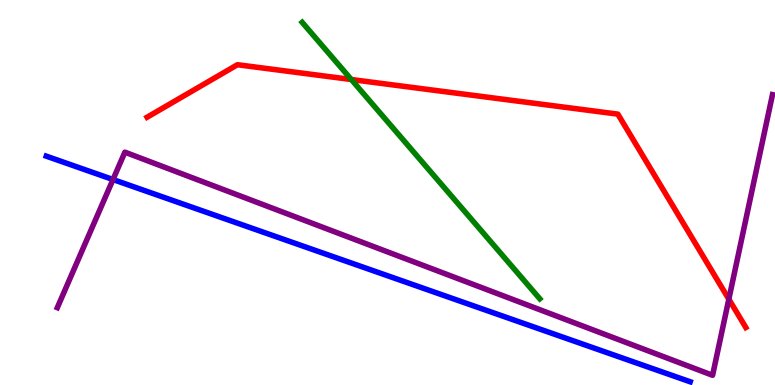[{'lines': ['blue', 'red'], 'intersections': []}, {'lines': ['green', 'red'], 'intersections': [{'x': 4.53, 'y': 7.93}]}, {'lines': ['purple', 'red'], 'intersections': [{'x': 9.4, 'y': 2.23}]}, {'lines': ['blue', 'green'], 'intersections': []}, {'lines': ['blue', 'purple'], 'intersections': [{'x': 1.46, 'y': 5.34}]}, {'lines': ['green', 'purple'], 'intersections': []}]